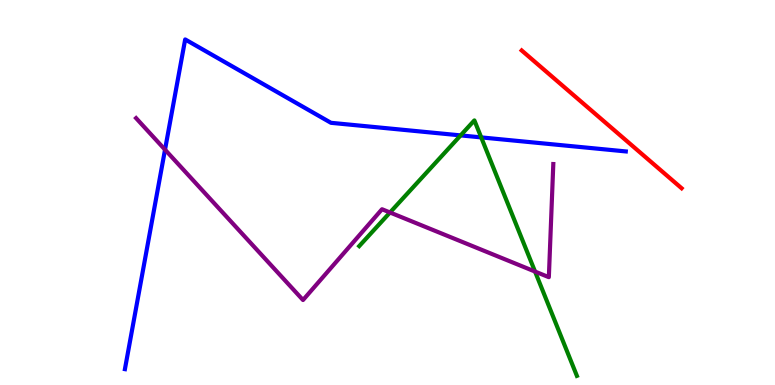[{'lines': ['blue', 'red'], 'intersections': []}, {'lines': ['green', 'red'], 'intersections': []}, {'lines': ['purple', 'red'], 'intersections': []}, {'lines': ['blue', 'green'], 'intersections': [{'x': 5.94, 'y': 6.48}, {'x': 6.21, 'y': 6.43}]}, {'lines': ['blue', 'purple'], 'intersections': [{'x': 2.13, 'y': 6.11}]}, {'lines': ['green', 'purple'], 'intersections': [{'x': 5.03, 'y': 4.48}, {'x': 6.9, 'y': 2.95}]}]